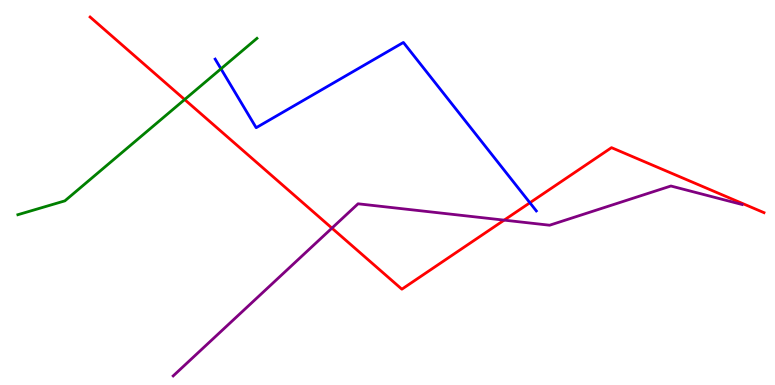[{'lines': ['blue', 'red'], 'intersections': [{'x': 6.84, 'y': 4.73}]}, {'lines': ['green', 'red'], 'intersections': [{'x': 2.38, 'y': 7.41}]}, {'lines': ['purple', 'red'], 'intersections': [{'x': 4.28, 'y': 4.07}, {'x': 6.51, 'y': 4.28}]}, {'lines': ['blue', 'green'], 'intersections': [{'x': 2.85, 'y': 8.21}]}, {'lines': ['blue', 'purple'], 'intersections': []}, {'lines': ['green', 'purple'], 'intersections': []}]